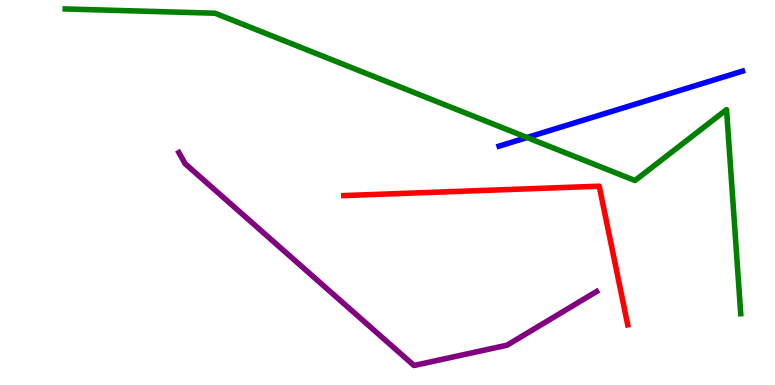[{'lines': ['blue', 'red'], 'intersections': []}, {'lines': ['green', 'red'], 'intersections': []}, {'lines': ['purple', 'red'], 'intersections': []}, {'lines': ['blue', 'green'], 'intersections': [{'x': 6.8, 'y': 6.43}]}, {'lines': ['blue', 'purple'], 'intersections': []}, {'lines': ['green', 'purple'], 'intersections': []}]